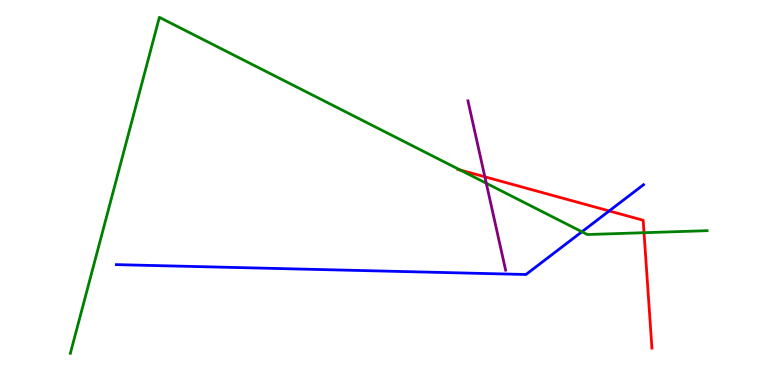[{'lines': ['blue', 'red'], 'intersections': [{'x': 7.86, 'y': 4.52}]}, {'lines': ['green', 'red'], 'intersections': [{'x': 5.94, 'y': 5.58}, {'x': 8.31, 'y': 3.96}]}, {'lines': ['purple', 'red'], 'intersections': [{'x': 6.26, 'y': 5.41}]}, {'lines': ['blue', 'green'], 'intersections': [{'x': 7.51, 'y': 3.98}]}, {'lines': ['blue', 'purple'], 'intersections': []}, {'lines': ['green', 'purple'], 'intersections': [{'x': 6.27, 'y': 5.24}]}]